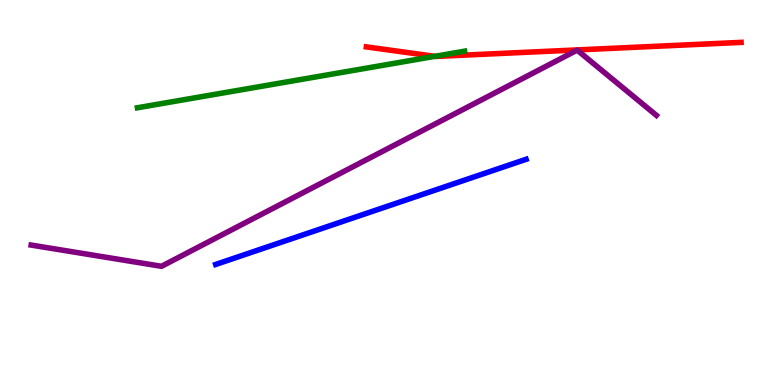[{'lines': ['blue', 'red'], 'intersections': []}, {'lines': ['green', 'red'], 'intersections': [{'x': 5.61, 'y': 8.54}]}, {'lines': ['purple', 'red'], 'intersections': []}, {'lines': ['blue', 'green'], 'intersections': []}, {'lines': ['blue', 'purple'], 'intersections': []}, {'lines': ['green', 'purple'], 'intersections': []}]